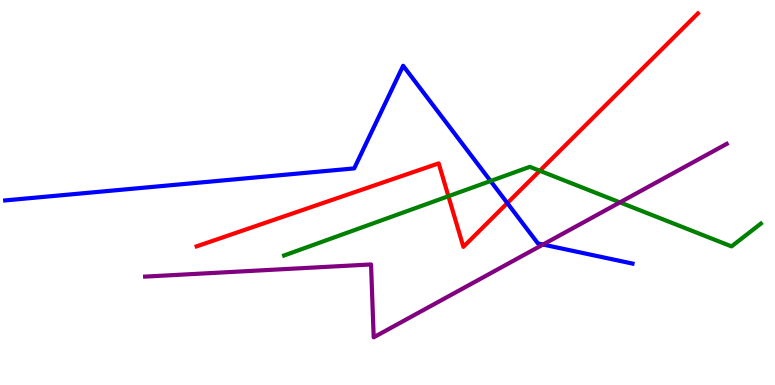[{'lines': ['blue', 'red'], 'intersections': [{'x': 6.55, 'y': 4.72}]}, {'lines': ['green', 'red'], 'intersections': [{'x': 5.79, 'y': 4.9}, {'x': 6.97, 'y': 5.56}]}, {'lines': ['purple', 'red'], 'intersections': []}, {'lines': ['blue', 'green'], 'intersections': [{'x': 6.33, 'y': 5.3}]}, {'lines': ['blue', 'purple'], 'intersections': [{'x': 7.01, 'y': 3.65}]}, {'lines': ['green', 'purple'], 'intersections': [{'x': 8.0, 'y': 4.74}]}]